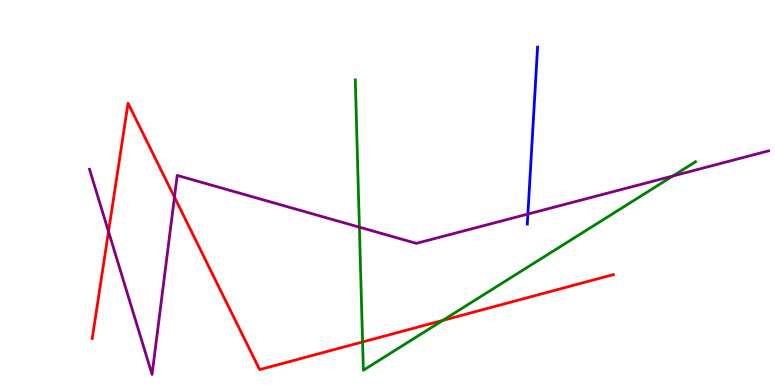[{'lines': ['blue', 'red'], 'intersections': []}, {'lines': ['green', 'red'], 'intersections': [{'x': 4.68, 'y': 1.12}, {'x': 5.71, 'y': 1.68}]}, {'lines': ['purple', 'red'], 'intersections': [{'x': 1.4, 'y': 3.99}, {'x': 2.25, 'y': 4.88}]}, {'lines': ['blue', 'green'], 'intersections': []}, {'lines': ['blue', 'purple'], 'intersections': [{'x': 6.81, 'y': 4.44}]}, {'lines': ['green', 'purple'], 'intersections': [{'x': 4.64, 'y': 4.1}, {'x': 8.68, 'y': 5.43}]}]